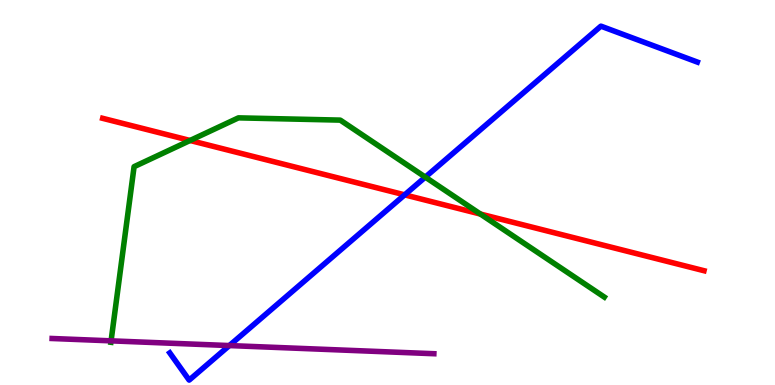[{'lines': ['blue', 'red'], 'intersections': [{'x': 5.22, 'y': 4.94}]}, {'lines': ['green', 'red'], 'intersections': [{'x': 2.45, 'y': 6.35}, {'x': 6.2, 'y': 4.44}]}, {'lines': ['purple', 'red'], 'intersections': []}, {'lines': ['blue', 'green'], 'intersections': [{'x': 5.49, 'y': 5.4}]}, {'lines': ['blue', 'purple'], 'intersections': [{'x': 2.96, 'y': 1.02}]}, {'lines': ['green', 'purple'], 'intersections': [{'x': 1.43, 'y': 1.15}]}]